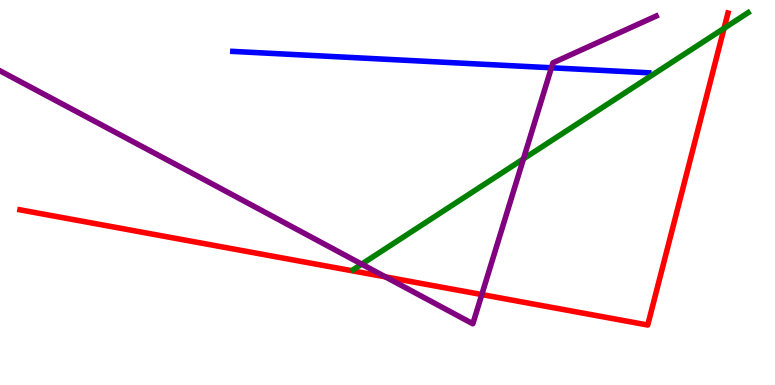[{'lines': ['blue', 'red'], 'intersections': []}, {'lines': ['green', 'red'], 'intersections': [{'x': 9.34, 'y': 9.26}]}, {'lines': ['purple', 'red'], 'intersections': [{'x': 4.97, 'y': 2.81}, {'x': 6.22, 'y': 2.35}]}, {'lines': ['blue', 'green'], 'intersections': []}, {'lines': ['blue', 'purple'], 'intersections': [{'x': 7.11, 'y': 8.24}]}, {'lines': ['green', 'purple'], 'intersections': [{'x': 4.67, 'y': 3.14}, {'x': 6.75, 'y': 5.87}]}]